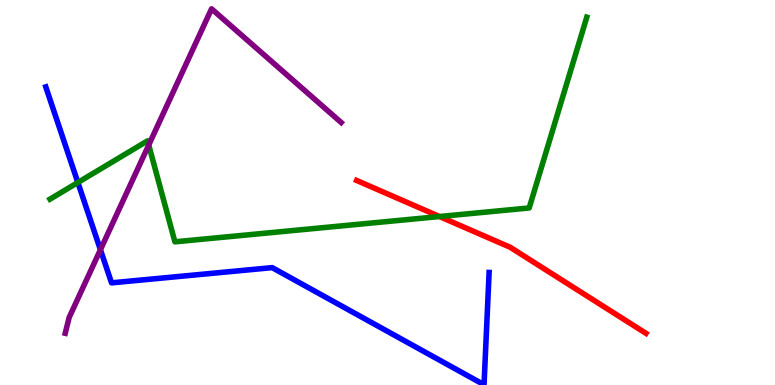[{'lines': ['blue', 'red'], 'intersections': []}, {'lines': ['green', 'red'], 'intersections': [{'x': 5.67, 'y': 4.38}]}, {'lines': ['purple', 'red'], 'intersections': []}, {'lines': ['blue', 'green'], 'intersections': [{'x': 1.0, 'y': 5.26}]}, {'lines': ['blue', 'purple'], 'intersections': [{'x': 1.3, 'y': 3.51}]}, {'lines': ['green', 'purple'], 'intersections': [{'x': 1.92, 'y': 6.23}]}]